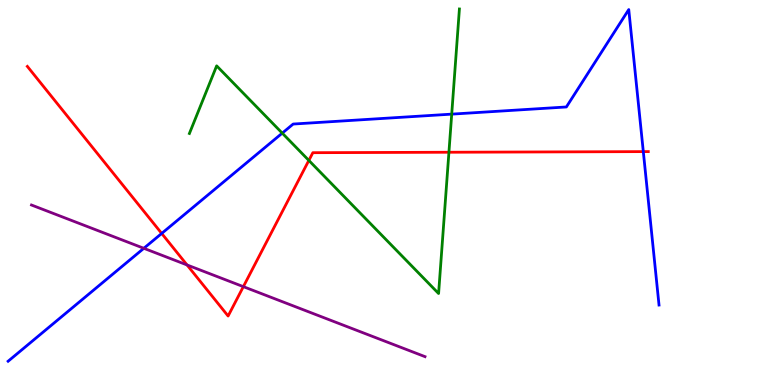[{'lines': ['blue', 'red'], 'intersections': [{'x': 2.09, 'y': 3.94}, {'x': 8.3, 'y': 6.06}]}, {'lines': ['green', 'red'], 'intersections': [{'x': 3.99, 'y': 5.83}, {'x': 5.79, 'y': 6.05}]}, {'lines': ['purple', 'red'], 'intersections': [{'x': 2.41, 'y': 3.12}, {'x': 3.14, 'y': 2.55}]}, {'lines': ['blue', 'green'], 'intersections': [{'x': 3.64, 'y': 6.54}, {'x': 5.83, 'y': 7.04}]}, {'lines': ['blue', 'purple'], 'intersections': [{'x': 1.86, 'y': 3.55}]}, {'lines': ['green', 'purple'], 'intersections': []}]